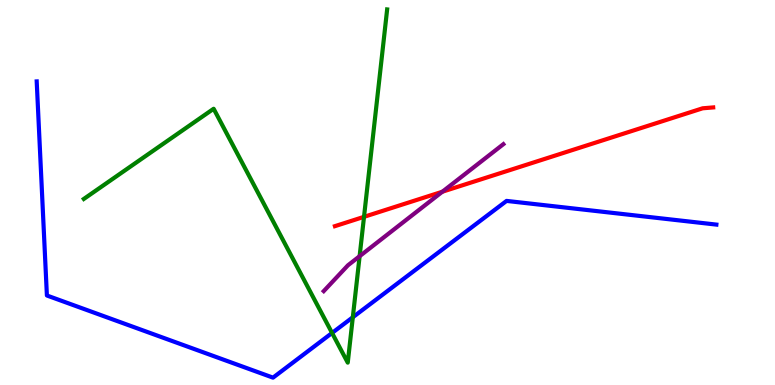[{'lines': ['blue', 'red'], 'intersections': []}, {'lines': ['green', 'red'], 'intersections': [{'x': 4.7, 'y': 4.37}]}, {'lines': ['purple', 'red'], 'intersections': [{'x': 5.71, 'y': 5.02}]}, {'lines': ['blue', 'green'], 'intersections': [{'x': 4.28, 'y': 1.35}, {'x': 4.55, 'y': 1.76}]}, {'lines': ['blue', 'purple'], 'intersections': []}, {'lines': ['green', 'purple'], 'intersections': [{'x': 4.64, 'y': 3.35}]}]